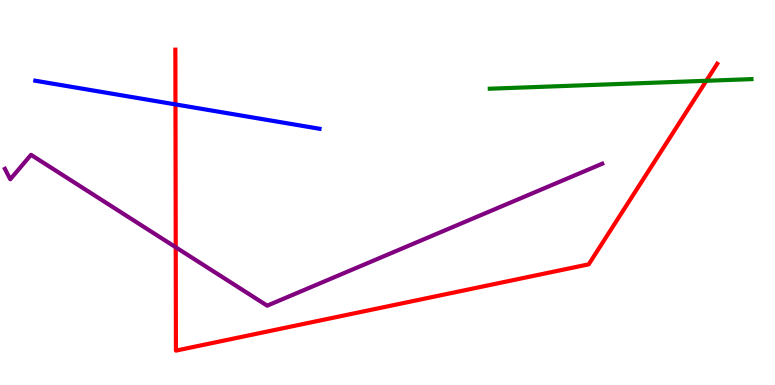[{'lines': ['blue', 'red'], 'intersections': [{'x': 2.26, 'y': 7.29}]}, {'lines': ['green', 'red'], 'intersections': [{'x': 9.11, 'y': 7.9}]}, {'lines': ['purple', 'red'], 'intersections': [{'x': 2.27, 'y': 3.58}]}, {'lines': ['blue', 'green'], 'intersections': []}, {'lines': ['blue', 'purple'], 'intersections': []}, {'lines': ['green', 'purple'], 'intersections': []}]